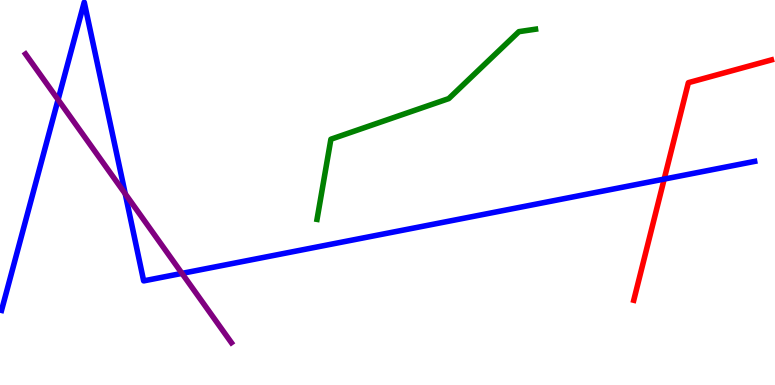[{'lines': ['blue', 'red'], 'intersections': [{'x': 8.57, 'y': 5.35}]}, {'lines': ['green', 'red'], 'intersections': []}, {'lines': ['purple', 'red'], 'intersections': []}, {'lines': ['blue', 'green'], 'intersections': []}, {'lines': ['blue', 'purple'], 'intersections': [{'x': 0.75, 'y': 7.41}, {'x': 1.62, 'y': 4.97}, {'x': 2.35, 'y': 2.9}]}, {'lines': ['green', 'purple'], 'intersections': []}]